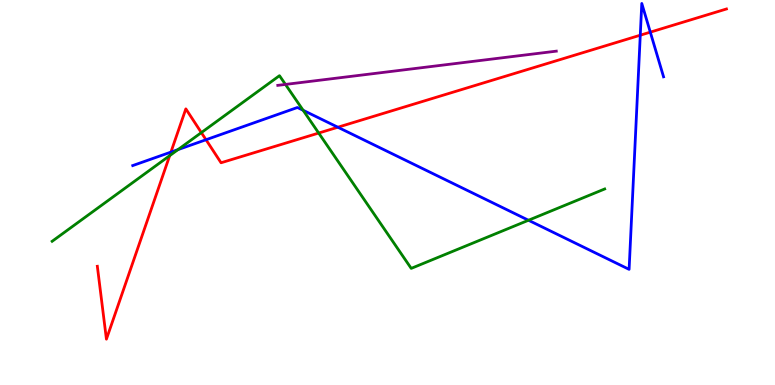[{'lines': ['blue', 'red'], 'intersections': [{'x': 2.21, 'y': 6.05}, {'x': 2.66, 'y': 6.37}, {'x': 4.36, 'y': 6.7}, {'x': 8.26, 'y': 9.09}, {'x': 8.39, 'y': 9.16}]}, {'lines': ['green', 'red'], 'intersections': [{'x': 2.19, 'y': 5.96}, {'x': 2.6, 'y': 6.56}, {'x': 4.11, 'y': 6.54}]}, {'lines': ['purple', 'red'], 'intersections': []}, {'lines': ['blue', 'green'], 'intersections': [{'x': 2.3, 'y': 6.11}, {'x': 3.91, 'y': 7.14}, {'x': 6.82, 'y': 4.28}]}, {'lines': ['blue', 'purple'], 'intersections': []}, {'lines': ['green', 'purple'], 'intersections': [{'x': 3.68, 'y': 7.81}]}]